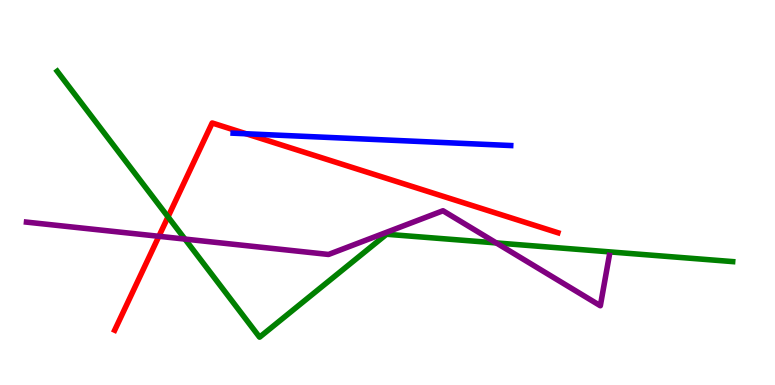[{'lines': ['blue', 'red'], 'intersections': [{'x': 3.18, 'y': 6.53}]}, {'lines': ['green', 'red'], 'intersections': [{'x': 2.17, 'y': 4.37}]}, {'lines': ['purple', 'red'], 'intersections': [{'x': 2.05, 'y': 3.86}]}, {'lines': ['blue', 'green'], 'intersections': []}, {'lines': ['blue', 'purple'], 'intersections': []}, {'lines': ['green', 'purple'], 'intersections': [{'x': 2.39, 'y': 3.79}, {'x': 6.4, 'y': 3.69}]}]